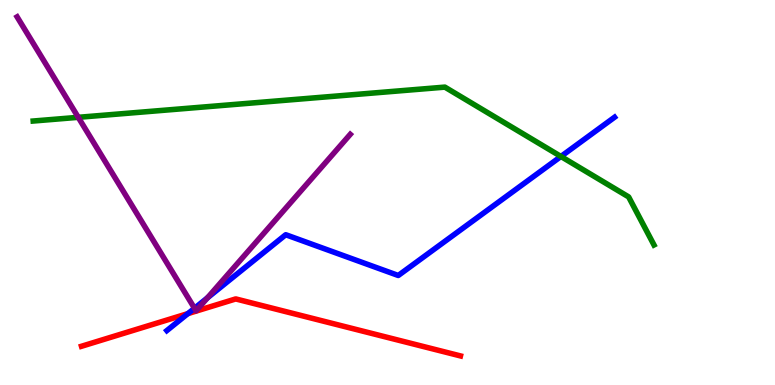[{'lines': ['blue', 'red'], 'intersections': [{'x': 2.42, 'y': 1.85}]}, {'lines': ['green', 'red'], 'intersections': []}, {'lines': ['purple', 'red'], 'intersections': []}, {'lines': ['blue', 'green'], 'intersections': [{'x': 7.24, 'y': 5.94}]}, {'lines': ['blue', 'purple'], 'intersections': [{'x': 2.51, 'y': 1.99}, {'x': 2.68, 'y': 2.26}]}, {'lines': ['green', 'purple'], 'intersections': [{'x': 1.01, 'y': 6.95}]}]